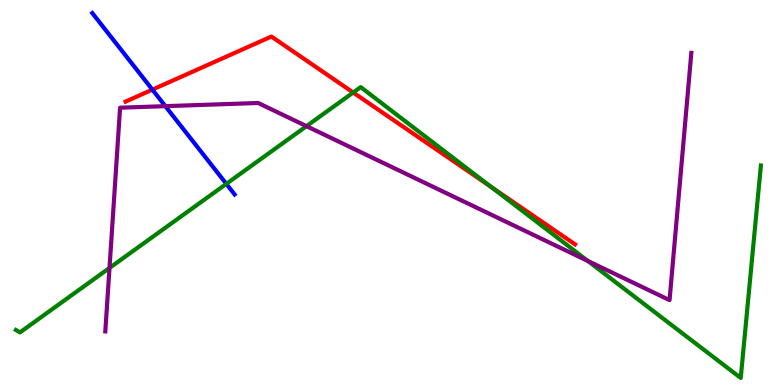[{'lines': ['blue', 'red'], 'intersections': [{'x': 1.97, 'y': 7.67}]}, {'lines': ['green', 'red'], 'intersections': [{'x': 4.56, 'y': 7.6}, {'x': 6.33, 'y': 5.15}]}, {'lines': ['purple', 'red'], 'intersections': []}, {'lines': ['blue', 'green'], 'intersections': [{'x': 2.92, 'y': 5.22}]}, {'lines': ['blue', 'purple'], 'intersections': [{'x': 2.13, 'y': 7.24}]}, {'lines': ['green', 'purple'], 'intersections': [{'x': 1.41, 'y': 3.04}, {'x': 3.95, 'y': 6.72}, {'x': 7.59, 'y': 3.22}]}]